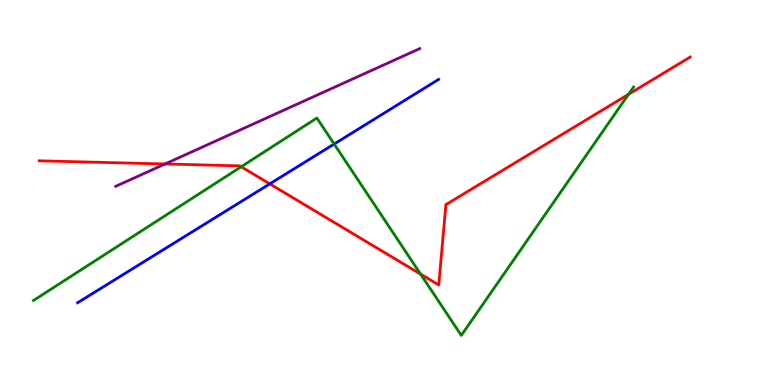[{'lines': ['blue', 'red'], 'intersections': [{'x': 3.48, 'y': 5.22}]}, {'lines': ['green', 'red'], 'intersections': [{'x': 3.11, 'y': 5.67}, {'x': 5.43, 'y': 2.88}, {'x': 8.11, 'y': 7.55}]}, {'lines': ['purple', 'red'], 'intersections': [{'x': 2.13, 'y': 5.74}]}, {'lines': ['blue', 'green'], 'intersections': [{'x': 4.31, 'y': 6.26}]}, {'lines': ['blue', 'purple'], 'intersections': []}, {'lines': ['green', 'purple'], 'intersections': []}]